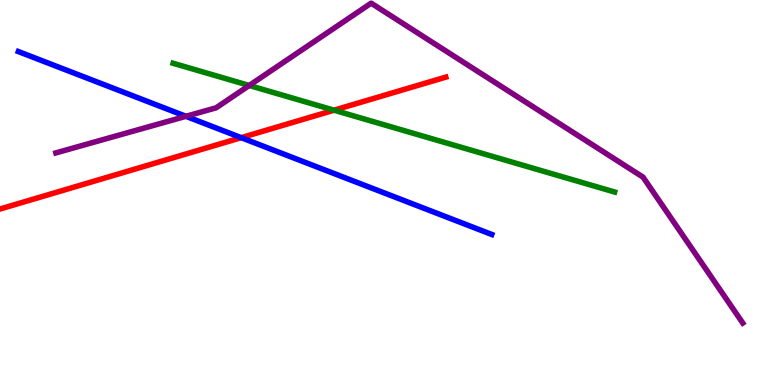[{'lines': ['blue', 'red'], 'intersections': [{'x': 3.11, 'y': 6.42}]}, {'lines': ['green', 'red'], 'intersections': [{'x': 4.31, 'y': 7.14}]}, {'lines': ['purple', 'red'], 'intersections': []}, {'lines': ['blue', 'green'], 'intersections': []}, {'lines': ['blue', 'purple'], 'intersections': [{'x': 2.4, 'y': 6.98}]}, {'lines': ['green', 'purple'], 'intersections': [{'x': 3.22, 'y': 7.78}]}]